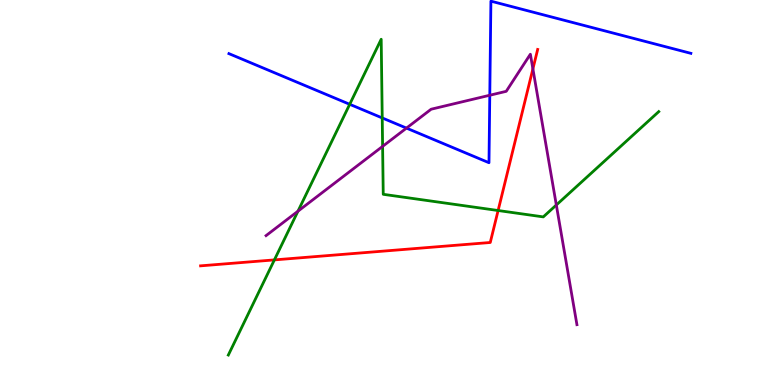[{'lines': ['blue', 'red'], 'intersections': []}, {'lines': ['green', 'red'], 'intersections': [{'x': 3.54, 'y': 3.25}, {'x': 6.43, 'y': 4.53}]}, {'lines': ['purple', 'red'], 'intersections': [{'x': 6.88, 'y': 8.21}]}, {'lines': ['blue', 'green'], 'intersections': [{'x': 4.51, 'y': 7.29}, {'x': 4.93, 'y': 6.94}]}, {'lines': ['blue', 'purple'], 'intersections': [{'x': 5.24, 'y': 6.67}, {'x': 6.32, 'y': 7.53}]}, {'lines': ['green', 'purple'], 'intersections': [{'x': 3.84, 'y': 4.51}, {'x': 4.94, 'y': 6.2}, {'x': 7.18, 'y': 4.68}]}]